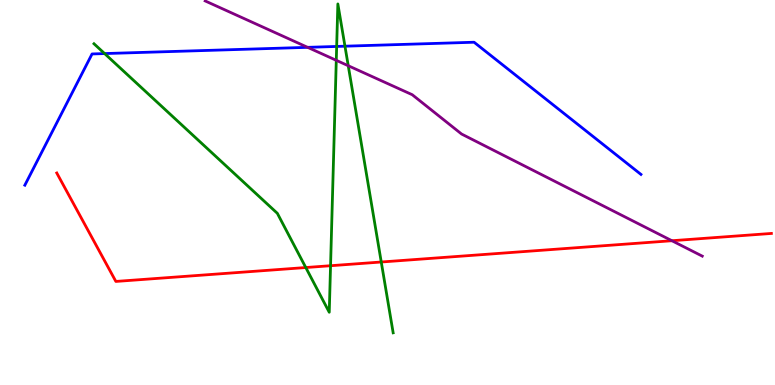[{'lines': ['blue', 'red'], 'intersections': []}, {'lines': ['green', 'red'], 'intersections': [{'x': 3.95, 'y': 3.05}, {'x': 4.27, 'y': 3.1}, {'x': 4.92, 'y': 3.19}]}, {'lines': ['purple', 'red'], 'intersections': [{'x': 8.67, 'y': 3.75}]}, {'lines': ['blue', 'green'], 'intersections': [{'x': 1.35, 'y': 8.61}, {'x': 4.34, 'y': 8.79}, {'x': 4.45, 'y': 8.8}]}, {'lines': ['blue', 'purple'], 'intersections': [{'x': 3.97, 'y': 8.77}]}, {'lines': ['green', 'purple'], 'intersections': [{'x': 4.34, 'y': 8.43}, {'x': 4.49, 'y': 8.29}]}]